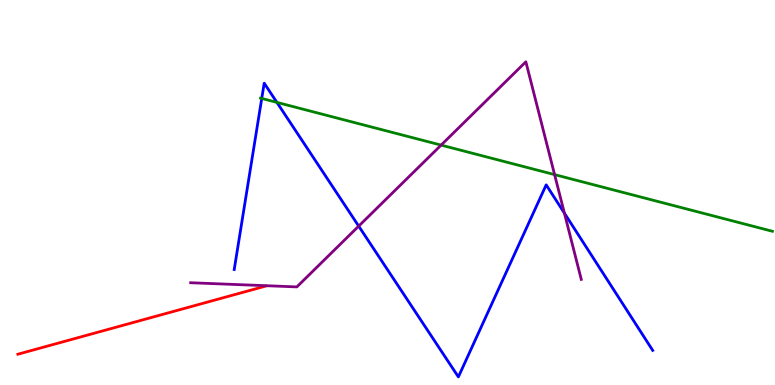[{'lines': ['blue', 'red'], 'intersections': []}, {'lines': ['green', 'red'], 'intersections': []}, {'lines': ['purple', 'red'], 'intersections': []}, {'lines': ['blue', 'green'], 'intersections': [{'x': 3.38, 'y': 7.44}, {'x': 3.57, 'y': 7.34}]}, {'lines': ['blue', 'purple'], 'intersections': [{'x': 4.63, 'y': 4.13}, {'x': 7.28, 'y': 4.46}]}, {'lines': ['green', 'purple'], 'intersections': [{'x': 5.69, 'y': 6.23}, {'x': 7.16, 'y': 5.46}]}]